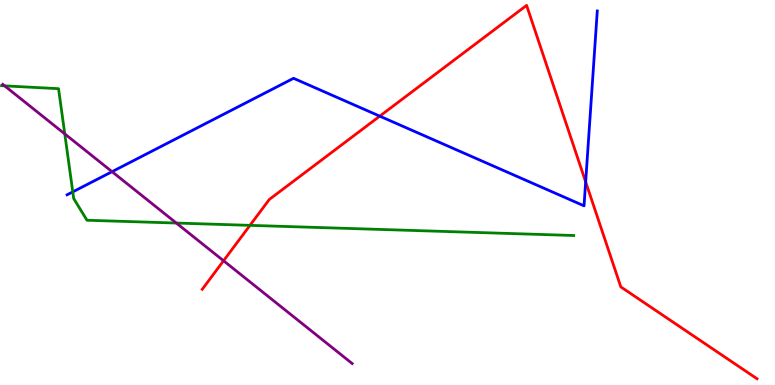[{'lines': ['blue', 'red'], 'intersections': [{'x': 4.9, 'y': 6.98}, {'x': 7.56, 'y': 5.28}]}, {'lines': ['green', 'red'], 'intersections': [{'x': 3.23, 'y': 4.15}]}, {'lines': ['purple', 'red'], 'intersections': [{'x': 2.88, 'y': 3.23}]}, {'lines': ['blue', 'green'], 'intersections': [{'x': 0.939, 'y': 5.02}]}, {'lines': ['blue', 'purple'], 'intersections': [{'x': 1.45, 'y': 5.54}]}, {'lines': ['green', 'purple'], 'intersections': [{'x': 0.0599, 'y': 7.77}, {'x': 0.836, 'y': 6.52}, {'x': 2.28, 'y': 4.21}]}]